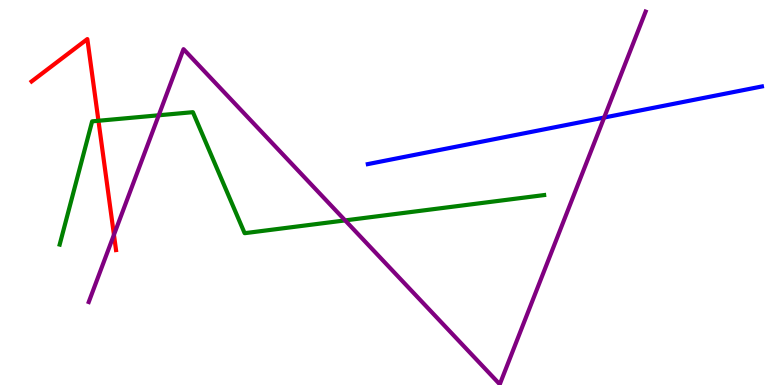[{'lines': ['blue', 'red'], 'intersections': []}, {'lines': ['green', 'red'], 'intersections': [{'x': 1.27, 'y': 6.86}]}, {'lines': ['purple', 'red'], 'intersections': [{'x': 1.47, 'y': 3.9}]}, {'lines': ['blue', 'green'], 'intersections': []}, {'lines': ['blue', 'purple'], 'intersections': [{'x': 7.8, 'y': 6.95}]}, {'lines': ['green', 'purple'], 'intersections': [{'x': 2.05, 'y': 7.01}, {'x': 4.45, 'y': 4.28}]}]